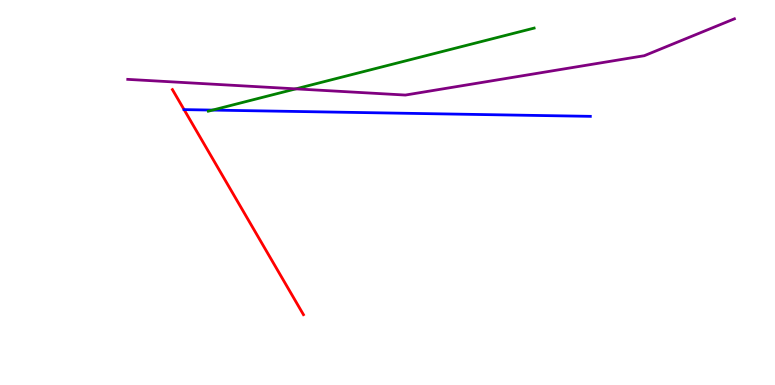[{'lines': ['blue', 'red'], 'intersections': [{'x': 2.38, 'y': 7.15}]}, {'lines': ['green', 'red'], 'intersections': []}, {'lines': ['purple', 'red'], 'intersections': []}, {'lines': ['blue', 'green'], 'intersections': [{'x': 2.74, 'y': 7.14}]}, {'lines': ['blue', 'purple'], 'intersections': []}, {'lines': ['green', 'purple'], 'intersections': [{'x': 3.82, 'y': 7.69}]}]